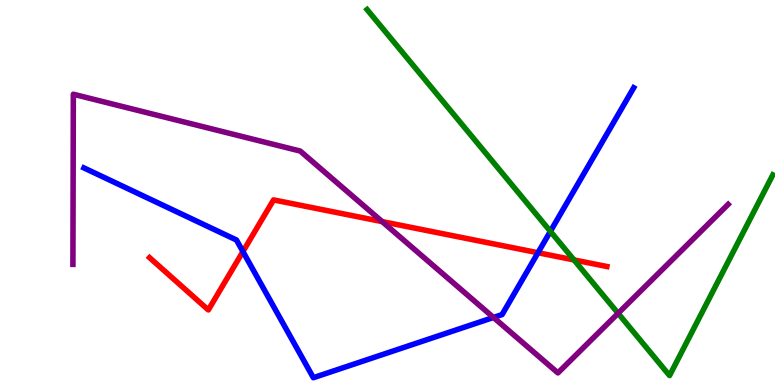[{'lines': ['blue', 'red'], 'intersections': [{'x': 3.13, 'y': 3.47}, {'x': 6.94, 'y': 3.44}]}, {'lines': ['green', 'red'], 'intersections': [{'x': 7.41, 'y': 3.25}]}, {'lines': ['purple', 'red'], 'intersections': [{'x': 4.93, 'y': 4.24}]}, {'lines': ['blue', 'green'], 'intersections': [{'x': 7.1, 'y': 3.99}]}, {'lines': ['blue', 'purple'], 'intersections': [{'x': 6.37, 'y': 1.75}]}, {'lines': ['green', 'purple'], 'intersections': [{'x': 7.98, 'y': 1.86}]}]